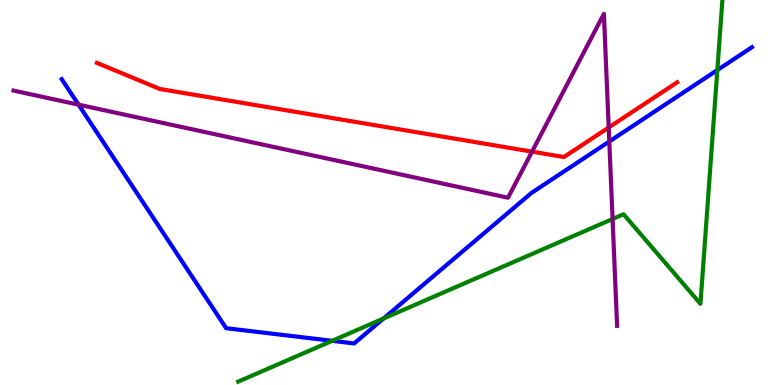[{'lines': ['blue', 'red'], 'intersections': []}, {'lines': ['green', 'red'], 'intersections': []}, {'lines': ['purple', 'red'], 'intersections': [{'x': 6.86, 'y': 6.06}, {'x': 7.85, 'y': 6.69}]}, {'lines': ['blue', 'green'], 'intersections': [{'x': 4.29, 'y': 1.15}, {'x': 4.95, 'y': 1.73}, {'x': 9.26, 'y': 8.18}]}, {'lines': ['blue', 'purple'], 'intersections': [{'x': 1.01, 'y': 7.28}, {'x': 7.86, 'y': 6.32}]}, {'lines': ['green', 'purple'], 'intersections': [{'x': 7.9, 'y': 4.31}]}]